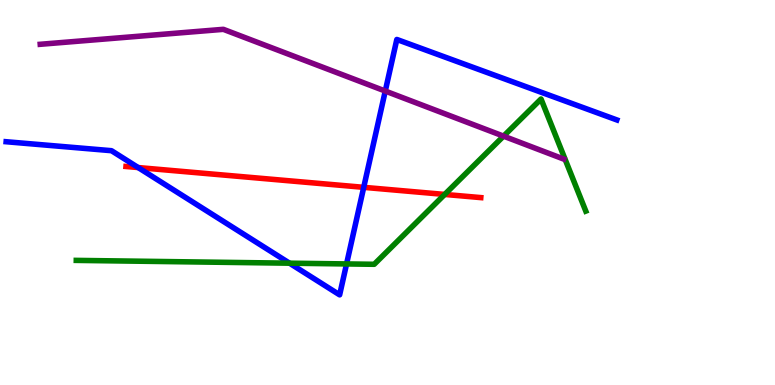[{'lines': ['blue', 'red'], 'intersections': [{'x': 1.78, 'y': 5.65}, {'x': 4.69, 'y': 5.13}]}, {'lines': ['green', 'red'], 'intersections': [{'x': 5.74, 'y': 4.95}]}, {'lines': ['purple', 'red'], 'intersections': []}, {'lines': ['blue', 'green'], 'intersections': [{'x': 3.74, 'y': 3.16}, {'x': 4.47, 'y': 3.14}]}, {'lines': ['blue', 'purple'], 'intersections': [{'x': 4.97, 'y': 7.63}]}, {'lines': ['green', 'purple'], 'intersections': [{'x': 6.5, 'y': 6.46}]}]